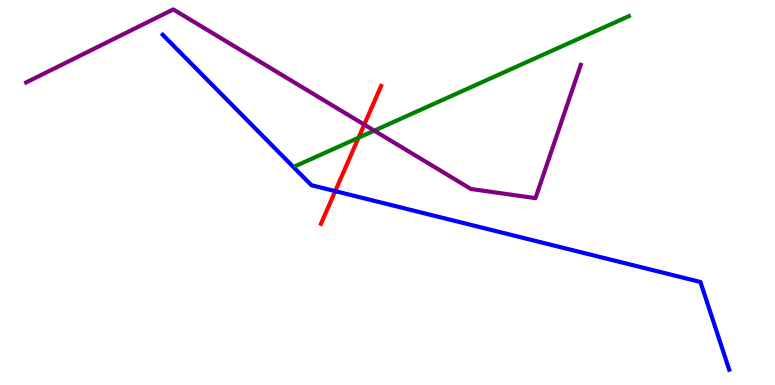[{'lines': ['blue', 'red'], 'intersections': [{'x': 4.33, 'y': 5.04}]}, {'lines': ['green', 'red'], 'intersections': [{'x': 4.63, 'y': 6.42}]}, {'lines': ['purple', 'red'], 'intersections': [{'x': 4.7, 'y': 6.76}]}, {'lines': ['blue', 'green'], 'intersections': []}, {'lines': ['blue', 'purple'], 'intersections': []}, {'lines': ['green', 'purple'], 'intersections': [{'x': 4.83, 'y': 6.61}]}]